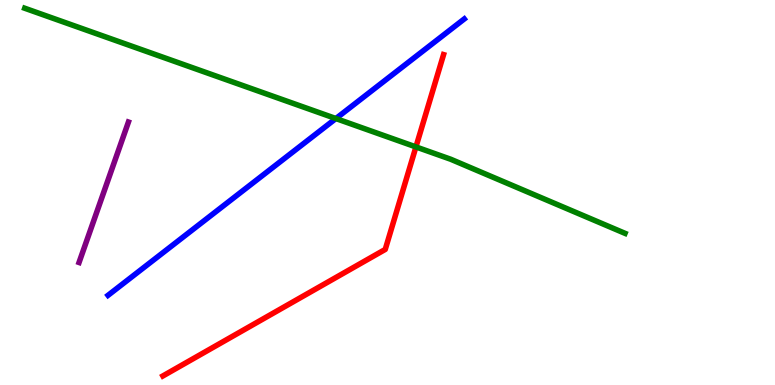[{'lines': ['blue', 'red'], 'intersections': []}, {'lines': ['green', 'red'], 'intersections': [{'x': 5.37, 'y': 6.18}]}, {'lines': ['purple', 'red'], 'intersections': []}, {'lines': ['blue', 'green'], 'intersections': [{'x': 4.33, 'y': 6.92}]}, {'lines': ['blue', 'purple'], 'intersections': []}, {'lines': ['green', 'purple'], 'intersections': []}]